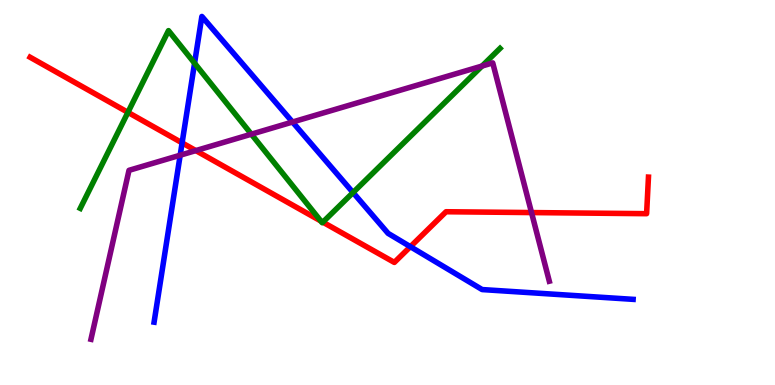[{'lines': ['blue', 'red'], 'intersections': [{'x': 2.35, 'y': 6.29}, {'x': 5.3, 'y': 3.59}]}, {'lines': ['green', 'red'], 'intersections': [{'x': 1.65, 'y': 7.08}, {'x': 4.14, 'y': 4.26}, {'x': 4.17, 'y': 4.23}]}, {'lines': ['purple', 'red'], 'intersections': [{'x': 2.53, 'y': 6.09}, {'x': 6.86, 'y': 4.48}]}, {'lines': ['blue', 'green'], 'intersections': [{'x': 2.51, 'y': 8.36}, {'x': 4.56, 'y': 5.0}]}, {'lines': ['blue', 'purple'], 'intersections': [{'x': 2.32, 'y': 5.97}, {'x': 3.77, 'y': 6.83}]}, {'lines': ['green', 'purple'], 'intersections': [{'x': 3.24, 'y': 6.51}, {'x': 6.22, 'y': 8.28}]}]